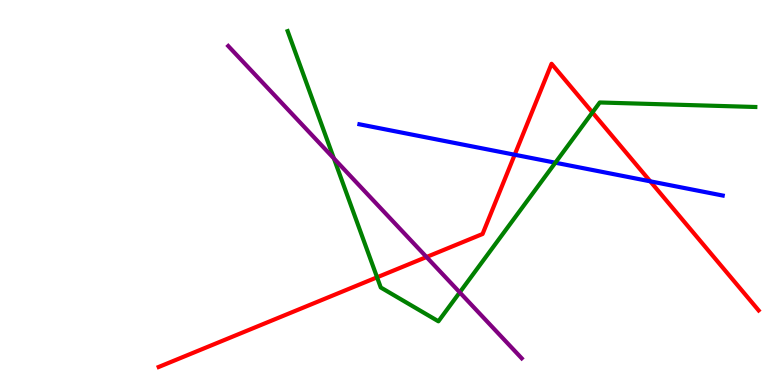[{'lines': ['blue', 'red'], 'intersections': [{'x': 6.64, 'y': 5.98}, {'x': 8.39, 'y': 5.29}]}, {'lines': ['green', 'red'], 'intersections': [{'x': 4.87, 'y': 2.8}, {'x': 7.64, 'y': 7.08}]}, {'lines': ['purple', 'red'], 'intersections': [{'x': 5.5, 'y': 3.32}]}, {'lines': ['blue', 'green'], 'intersections': [{'x': 7.17, 'y': 5.77}]}, {'lines': ['blue', 'purple'], 'intersections': []}, {'lines': ['green', 'purple'], 'intersections': [{'x': 4.31, 'y': 5.88}, {'x': 5.93, 'y': 2.41}]}]